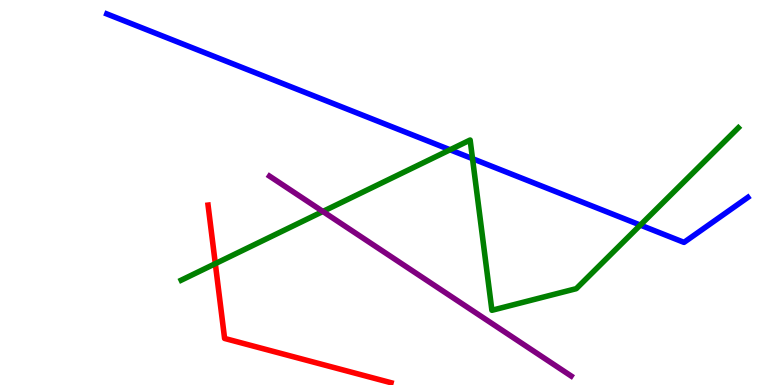[{'lines': ['blue', 'red'], 'intersections': []}, {'lines': ['green', 'red'], 'intersections': [{'x': 2.78, 'y': 3.15}]}, {'lines': ['purple', 'red'], 'intersections': []}, {'lines': ['blue', 'green'], 'intersections': [{'x': 5.81, 'y': 6.11}, {'x': 6.1, 'y': 5.88}, {'x': 8.26, 'y': 4.15}]}, {'lines': ['blue', 'purple'], 'intersections': []}, {'lines': ['green', 'purple'], 'intersections': [{'x': 4.17, 'y': 4.51}]}]